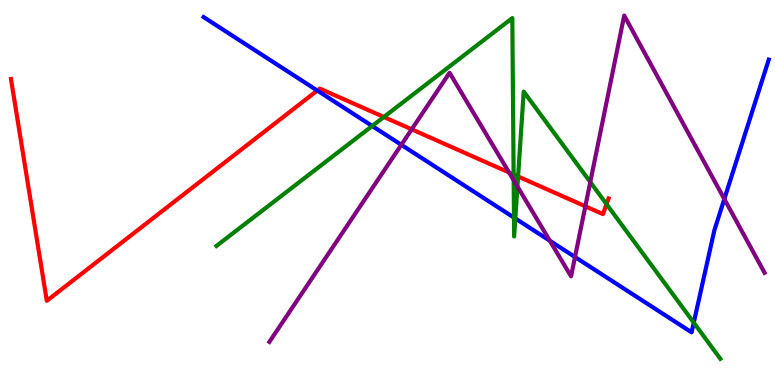[{'lines': ['blue', 'red'], 'intersections': [{'x': 4.09, 'y': 7.65}]}, {'lines': ['green', 'red'], 'intersections': [{'x': 4.95, 'y': 6.96}, {'x': 6.63, 'y': 5.47}, {'x': 6.69, 'y': 5.42}, {'x': 7.83, 'y': 4.7}]}, {'lines': ['purple', 'red'], 'intersections': [{'x': 5.31, 'y': 6.64}, {'x': 6.57, 'y': 5.52}, {'x': 7.55, 'y': 4.64}]}, {'lines': ['blue', 'green'], 'intersections': [{'x': 4.8, 'y': 6.73}, {'x': 6.63, 'y': 4.35}, {'x': 6.65, 'y': 4.33}, {'x': 8.95, 'y': 1.62}]}, {'lines': ['blue', 'purple'], 'intersections': [{'x': 5.18, 'y': 6.24}, {'x': 7.09, 'y': 3.75}, {'x': 7.42, 'y': 3.32}, {'x': 9.35, 'y': 4.83}]}, {'lines': ['green', 'purple'], 'intersections': [{'x': 6.63, 'y': 5.32}, {'x': 6.68, 'y': 5.16}, {'x': 7.62, 'y': 5.27}]}]